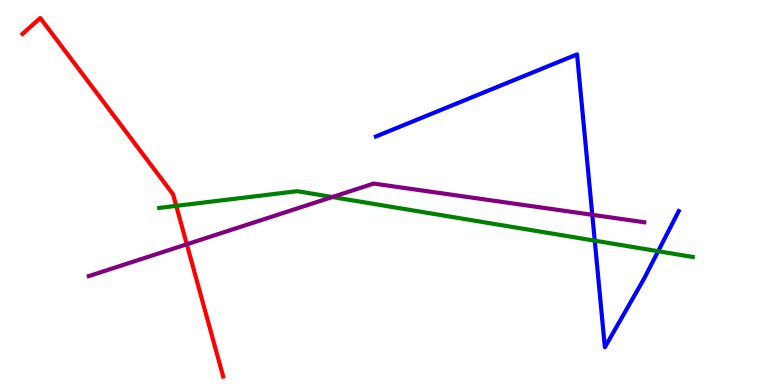[{'lines': ['blue', 'red'], 'intersections': []}, {'lines': ['green', 'red'], 'intersections': [{'x': 2.27, 'y': 4.65}]}, {'lines': ['purple', 'red'], 'intersections': [{'x': 2.41, 'y': 3.66}]}, {'lines': ['blue', 'green'], 'intersections': [{'x': 7.67, 'y': 3.75}, {'x': 8.49, 'y': 3.47}]}, {'lines': ['blue', 'purple'], 'intersections': [{'x': 7.64, 'y': 4.42}]}, {'lines': ['green', 'purple'], 'intersections': [{'x': 4.29, 'y': 4.88}]}]